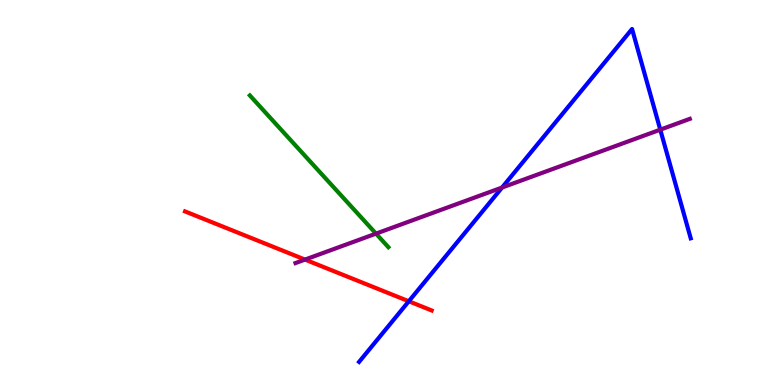[{'lines': ['blue', 'red'], 'intersections': [{'x': 5.27, 'y': 2.17}]}, {'lines': ['green', 'red'], 'intersections': []}, {'lines': ['purple', 'red'], 'intersections': [{'x': 3.94, 'y': 3.26}]}, {'lines': ['blue', 'green'], 'intersections': []}, {'lines': ['blue', 'purple'], 'intersections': [{'x': 6.48, 'y': 5.13}, {'x': 8.52, 'y': 6.63}]}, {'lines': ['green', 'purple'], 'intersections': [{'x': 4.85, 'y': 3.93}]}]